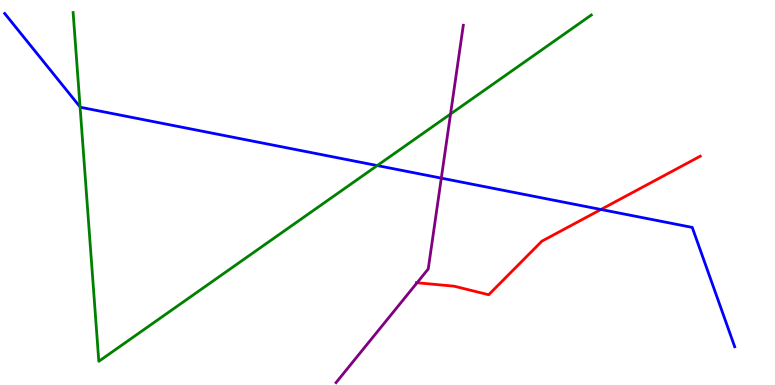[{'lines': ['blue', 'red'], 'intersections': [{'x': 7.75, 'y': 4.56}]}, {'lines': ['green', 'red'], 'intersections': []}, {'lines': ['purple', 'red'], 'intersections': [{'x': 5.38, 'y': 2.66}]}, {'lines': ['blue', 'green'], 'intersections': [{'x': 1.03, 'y': 7.22}, {'x': 4.87, 'y': 5.7}]}, {'lines': ['blue', 'purple'], 'intersections': [{'x': 5.69, 'y': 5.37}]}, {'lines': ['green', 'purple'], 'intersections': [{'x': 5.81, 'y': 7.04}]}]